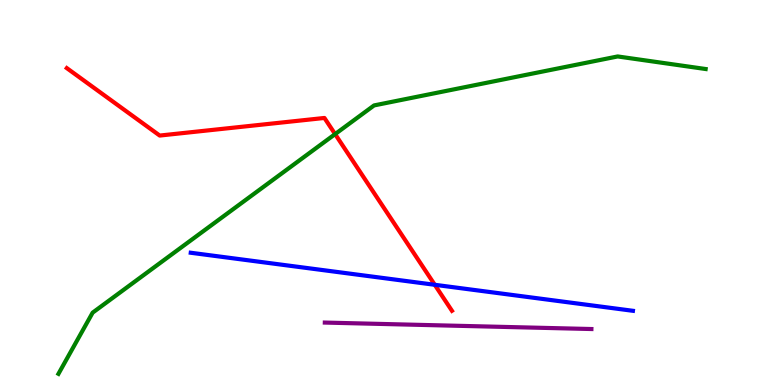[{'lines': ['blue', 'red'], 'intersections': [{'x': 5.61, 'y': 2.6}]}, {'lines': ['green', 'red'], 'intersections': [{'x': 4.32, 'y': 6.52}]}, {'lines': ['purple', 'red'], 'intersections': []}, {'lines': ['blue', 'green'], 'intersections': []}, {'lines': ['blue', 'purple'], 'intersections': []}, {'lines': ['green', 'purple'], 'intersections': []}]